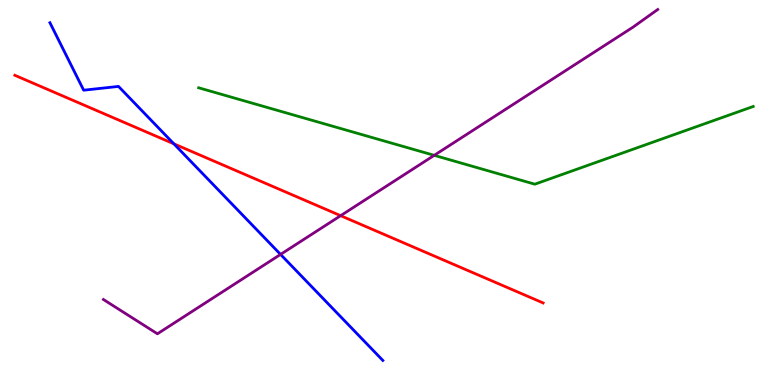[{'lines': ['blue', 'red'], 'intersections': [{'x': 2.24, 'y': 6.26}]}, {'lines': ['green', 'red'], 'intersections': []}, {'lines': ['purple', 'red'], 'intersections': [{'x': 4.4, 'y': 4.4}]}, {'lines': ['blue', 'green'], 'intersections': []}, {'lines': ['blue', 'purple'], 'intersections': [{'x': 3.62, 'y': 3.39}]}, {'lines': ['green', 'purple'], 'intersections': [{'x': 5.6, 'y': 5.97}]}]